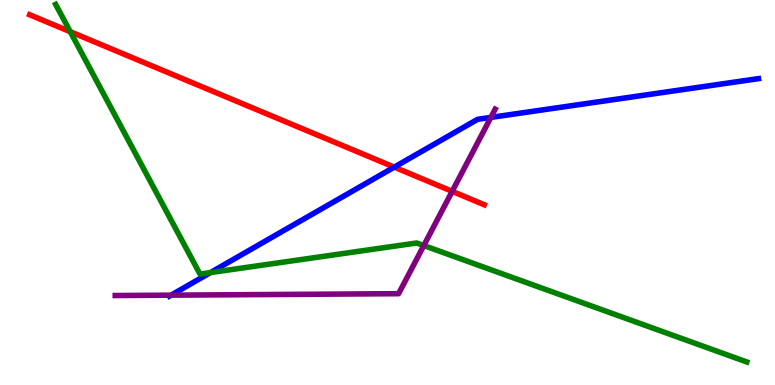[{'lines': ['blue', 'red'], 'intersections': [{'x': 5.09, 'y': 5.66}]}, {'lines': ['green', 'red'], 'intersections': [{'x': 0.907, 'y': 9.18}]}, {'lines': ['purple', 'red'], 'intersections': [{'x': 5.83, 'y': 5.03}]}, {'lines': ['blue', 'green'], 'intersections': [{'x': 2.72, 'y': 2.92}]}, {'lines': ['blue', 'purple'], 'intersections': [{'x': 2.21, 'y': 2.33}, {'x': 6.33, 'y': 6.95}]}, {'lines': ['green', 'purple'], 'intersections': [{'x': 5.47, 'y': 3.62}]}]